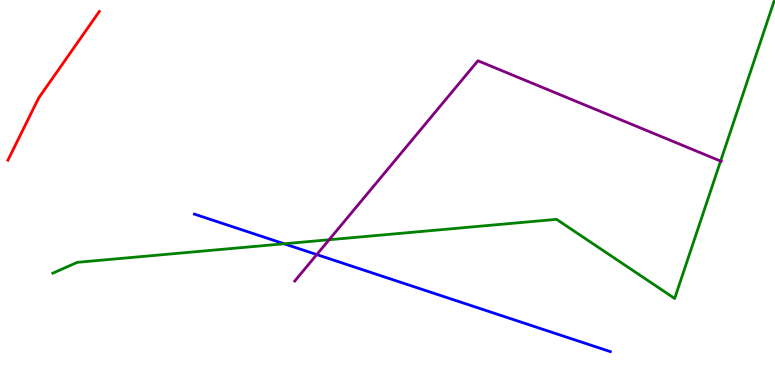[{'lines': ['blue', 'red'], 'intersections': []}, {'lines': ['green', 'red'], 'intersections': []}, {'lines': ['purple', 'red'], 'intersections': []}, {'lines': ['blue', 'green'], 'intersections': [{'x': 3.67, 'y': 3.67}]}, {'lines': ['blue', 'purple'], 'intersections': [{'x': 4.09, 'y': 3.39}]}, {'lines': ['green', 'purple'], 'intersections': [{'x': 4.25, 'y': 3.77}, {'x': 9.3, 'y': 5.82}]}]